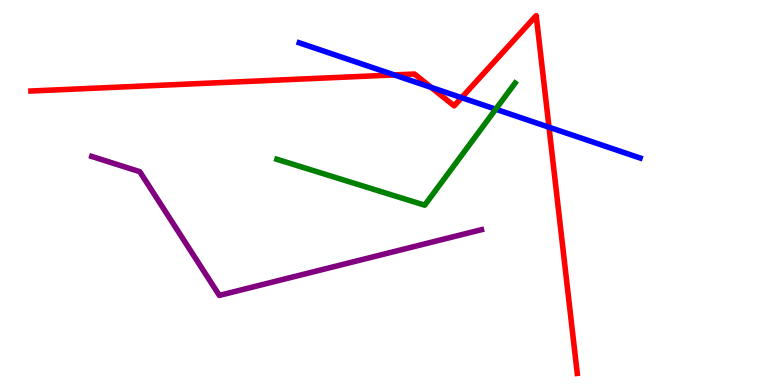[{'lines': ['blue', 'red'], 'intersections': [{'x': 5.09, 'y': 8.05}, {'x': 5.56, 'y': 7.73}, {'x': 5.96, 'y': 7.46}, {'x': 7.08, 'y': 6.7}]}, {'lines': ['green', 'red'], 'intersections': []}, {'lines': ['purple', 'red'], 'intersections': []}, {'lines': ['blue', 'green'], 'intersections': [{'x': 6.4, 'y': 7.16}]}, {'lines': ['blue', 'purple'], 'intersections': []}, {'lines': ['green', 'purple'], 'intersections': []}]